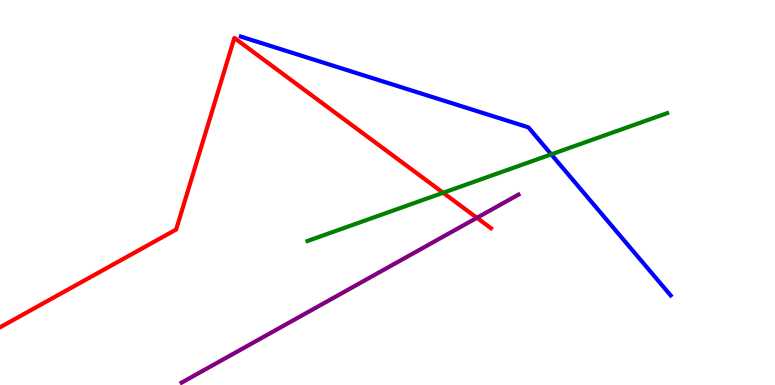[{'lines': ['blue', 'red'], 'intersections': []}, {'lines': ['green', 'red'], 'intersections': [{'x': 5.72, 'y': 4.99}]}, {'lines': ['purple', 'red'], 'intersections': [{'x': 6.15, 'y': 4.34}]}, {'lines': ['blue', 'green'], 'intersections': [{'x': 7.11, 'y': 5.99}]}, {'lines': ['blue', 'purple'], 'intersections': []}, {'lines': ['green', 'purple'], 'intersections': []}]